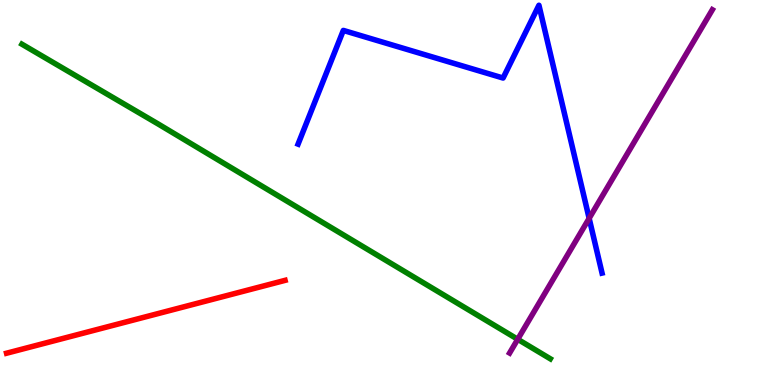[{'lines': ['blue', 'red'], 'intersections': []}, {'lines': ['green', 'red'], 'intersections': []}, {'lines': ['purple', 'red'], 'intersections': []}, {'lines': ['blue', 'green'], 'intersections': []}, {'lines': ['blue', 'purple'], 'intersections': [{'x': 7.6, 'y': 4.33}]}, {'lines': ['green', 'purple'], 'intersections': [{'x': 6.68, 'y': 1.19}]}]